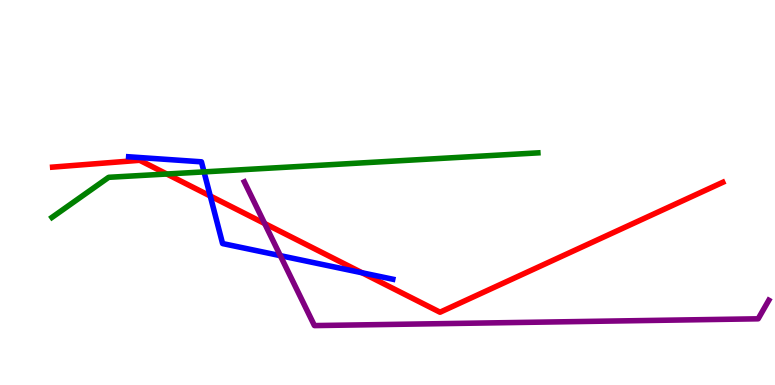[{'lines': ['blue', 'red'], 'intersections': [{'x': 2.71, 'y': 4.91}, {'x': 4.67, 'y': 2.92}]}, {'lines': ['green', 'red'], 'intersections': [{'x': 2.15, 'y': 5.48}]}, {'lines': ['purple', 'red'], 'intersections': [{'x': 3.41, 'y': 4.19}]}, {'lines': ['blue', 'green'], 'intersections': [{'x': 2.63, 'y': 5.54}]}, {'lines': ['blue', 'purple'], 'intersections': [{'x': 3.62, 'y': 3.36}]}, {'lines': ['green', 'purple'], 'intersections': []}]